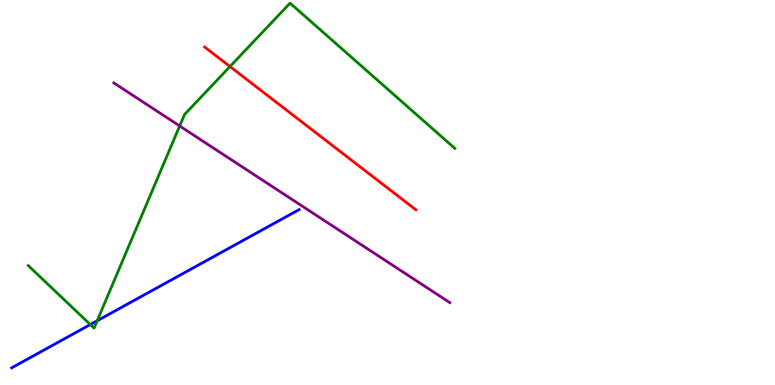[{'lines': ['blue', 'red'], 'intersections': []}, {'lines': ['green', 'red'], 'intersections': [{'x': 2.97, 'y': 8.27}]}, {'lines': ['purple', 'red'], 'intersections': []}, {'lines': ['blue', 'green'], 'intersections': [{'x': 1.17, 'y': 1.57}, {'x': 1.25, 'y': 1.67}]}, {'lines': ['blue', 'purple'], 'intersections': []}, {'lines': ['green', 'purple'], 'intersections': [{'x': 2.32, 'y': 6.73}]}]